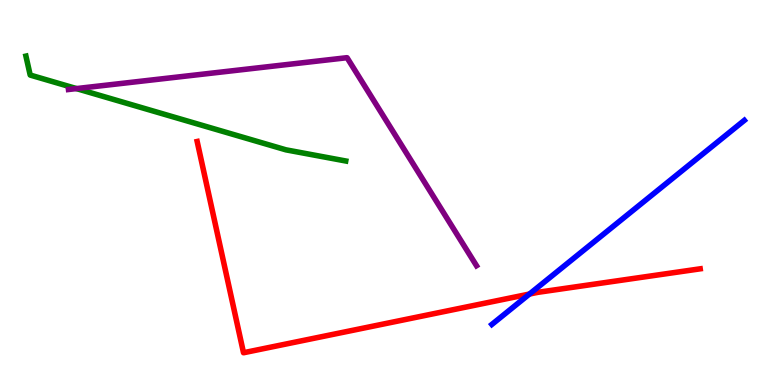[{'lines': ['blue', 'red'], 'intersections': [{'x': 6.83, 'y': 2.36}]}, {'lines': ['green', 'red'], 'intersections': []}, {'lines': ['purple', 'red'], 'intersections': []}, {'lines': ['blue', 'green'], 'intersections': []}, {'lines': ['blue', 'purple'], 'intersections': []}, {'lines': ['green', 'purple'], 'intersections': [{'x': 0.987, 'y': 7.7}]}]